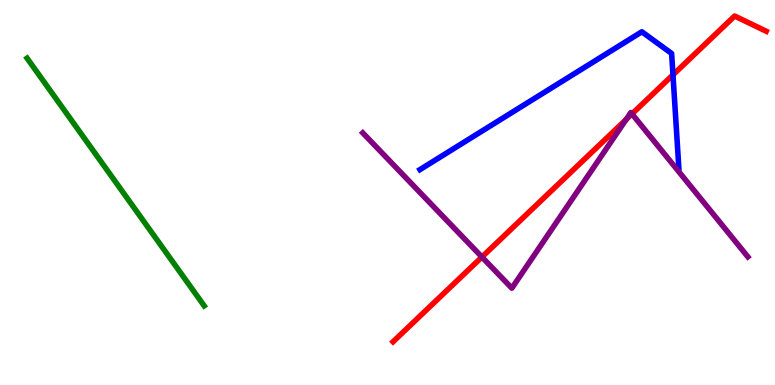[{'lines': ['blue', 'red'], 'intersections': [{'x': 8.68, 'y': 8.06}]}, {'lines': ['green', 'red'], 'intersections': []}, {'lines': ['purple', 'red'], 'intersections': [{'x': 6.22, 'y': 3.32}, {'x': 8.08, 'y': 6.89}, {'x': 8.15, 'y': 7.04}]}, {'lines': ['blue', 'green'], 'intersections': []}, {'lines': ['blue', 'purple'], 'intersections': []}, {'lines': ['green', 'purple'], 'intersections': []}]